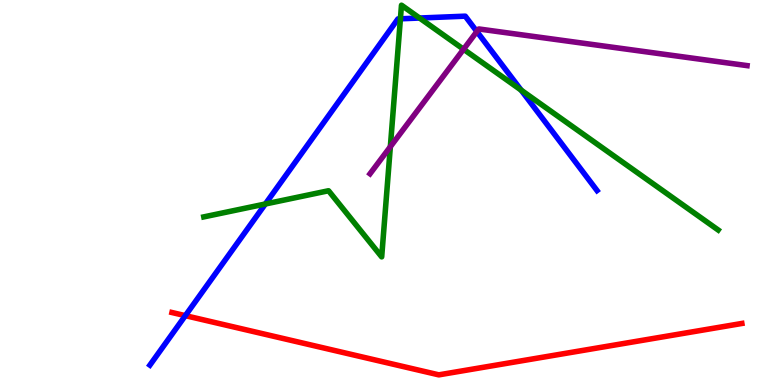[{'lines': ['blue', 'red'], 'intersections': [{'x': 2.39, 'y': 1.8}]}, {'lines': ['green', 'red'], 'intersections': []}, {'lines': ['purple', 'red'], 'intersections': []}, {'lines': ['blue', 'green'], 'intersections': [{'x': 3.42, 'y': 4.7}, {'x': 5.17, 'y': 9.51}, {'x': 5.41, 'y': 9.53}, {'x': 6.72, 'y': 7.66}]}, {'lines': ['blue', 'purple'], 'intersections': [{'x': 6.15, 'y': 9.18}]}, {'lines': ['green', 'purple'], 'intersections': [{'x': 5.04, 'y': 6.19}, {'x': 5.98, 'y': 8.72}]}]